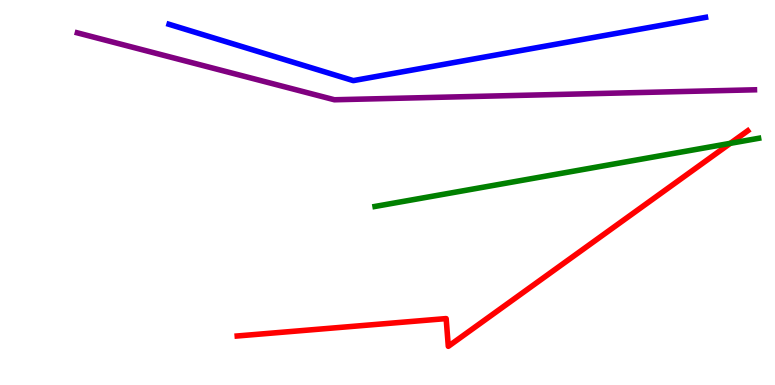[{'lines': ['blue', 'red'], 'intersections': []}, {'lines': ['green', 'red'], 'intersections': [{'x': 9.42, 'y': 6.28}]}, {'lines': ['purple', 'red'], 'intersections': []}, {'lines': ['blue', 'green'], 'intersections': []}, {'lines': ['blue', 'purple'], 'intersections': []}, {'lines': ['green', 'purple'], 'intersections': []}]